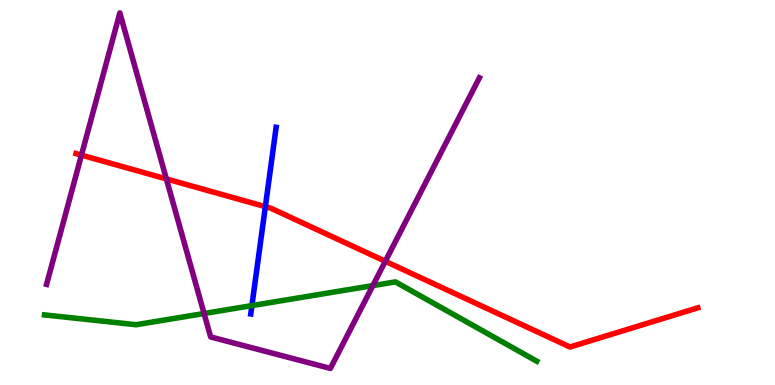[{'lines': ['blue', 'red'], 'intersections': [{'x': 3.42, 'y': 4.63}]}, {'lines': ['green', 'red'], 'intersections': []}, {'lines': ['purple', 'red'], 'intersections': [{'x': 1.05, 'y': 5.97}, {'x': 2.15, 'y': 5.35}, {'x': 4.97, 'y': 3.21}]}, {'lines': ['blue', 'green'], 'intersections': [{'x': 3.25, 'y': 2.06}]}, {'lines': ['blue', 'purple'], 'intersections': []}, {'lines': ['green', 'purple'], 'intersections': [{'x': 2.63, 'y': 1.86}, {'x': 4.81, 'y': 2.58}]}]